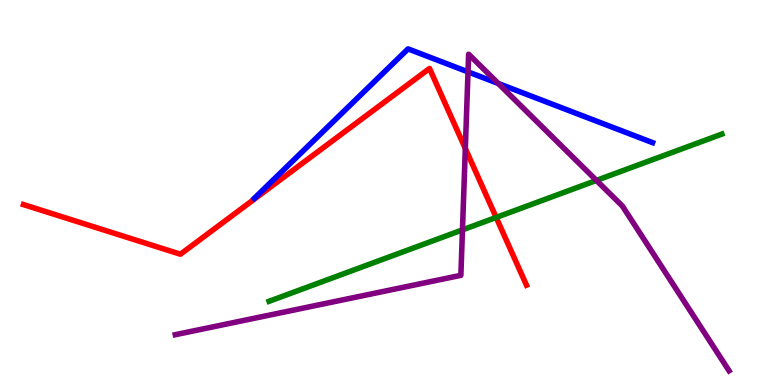[{'lines': ['blue', 'red'], 'intersections': []}, {'lines': ['green', 'red'], 'intersections': [{'x': 6.4, 'y': 4.35}]}, {'lines': ['purple', 'red'], 'intersections': [{'x': 6.0, 'y': 6.14}]}, {'lines': ['blue', 'green'], 'intersections': []}, {'lines': ['blue', 'purple'], 'intersections': [{'x': 6.04, 'y': 8.13}, {'x': 6.43, 'y': 7.83}]}, {'lines': ['green', 'purple'], 'intersections': [{'x': 5.97, 'y': 4.03}, {'x': 7.7, 'y': 5.31}]}]